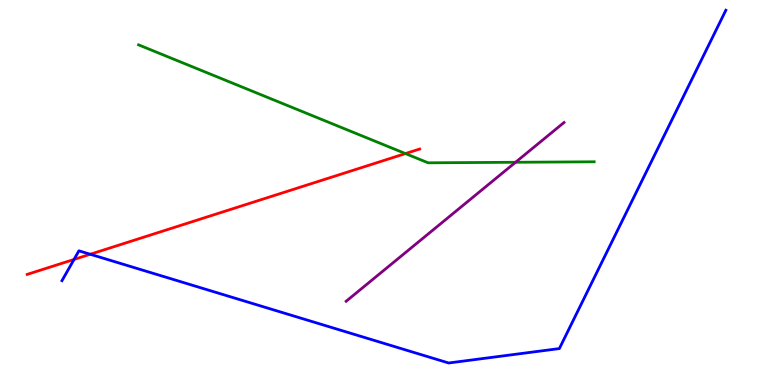[{'lines': ['blue', 'red'], 'intersections': [{'x': 0.955, 'y': 3.26}, {'x': 1.16, 'y': 3.4}]}, {'lines': ['green', 'red'], 'intersections': [{'x': 5.23, 'y': 6.01}]}, {'lines': ['purple', 'red'], 'intersections': []}, {'lines': ['blue', 'green'], 'intersections': []}, {'lines': ['blue', 'purple'], 'intersections': []}, {'lines': ['green', 'purple'], 'intersections': [{'x': 6.65, 'y': 5.79}]}]